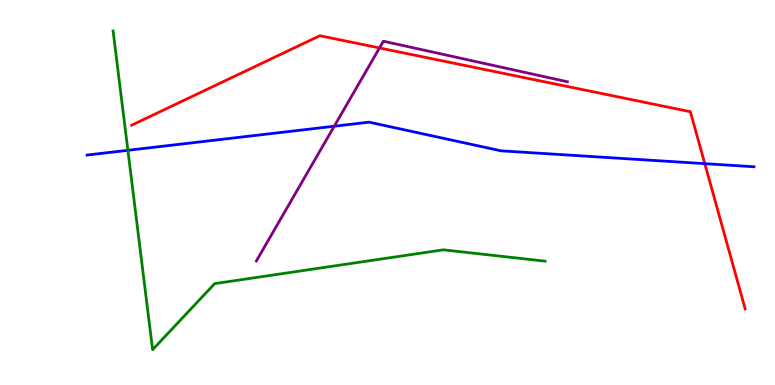[{'lines': ['blue', 'red'], 'intersections': [{'x': 9.09, 'y': 5.75}]}, {'lines': ['green', 'red'], 'intersections': []}, {'lines': ['purple', 'red'], 'intersections': [{'x': 4.9, 'y': 8.75}]}, {'lines': ['blue', 'green'], 'intersections': [{'x': 1.65, 'y': 6.1}]}, {'lines': ['blue', 'purple'], 'intersections': [{'x': 4.31, 'y': 6.72}]}, {'lines': ['green', 'purple'], 'intersections': []}]